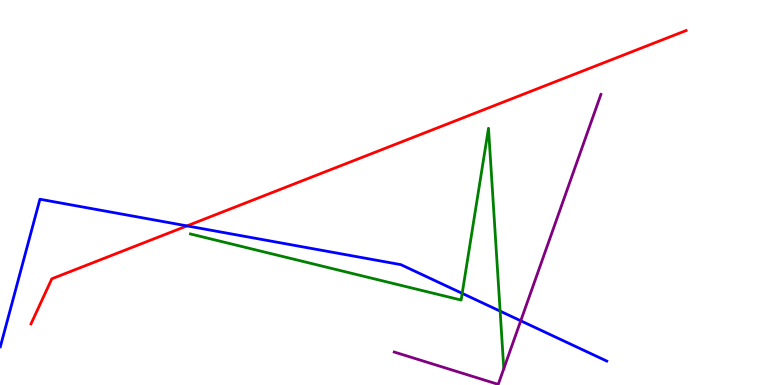[{'lines': ['blue', 'red'], 'intersections': [{'x': 2.41, 'y': 4.13}]}, {'lines': ['green', 'red'], 'intersections': []}, {'lines': ['purple', 'red'], 'intersections': []}, {'lines': ['blue', 'green'], 'intersections': [{'x': 5.96, 'y': 2.38}, {'x': 6.45, 'y': 1.92}]}, {'lines': ['blue', 'purple'], 'intersections': [{'x': 6.72, 'y': 1.67}]}, {'lines': ['green', 'purple'], 'intersections': [{'x': 6.5, 'y': 0.425}]}]